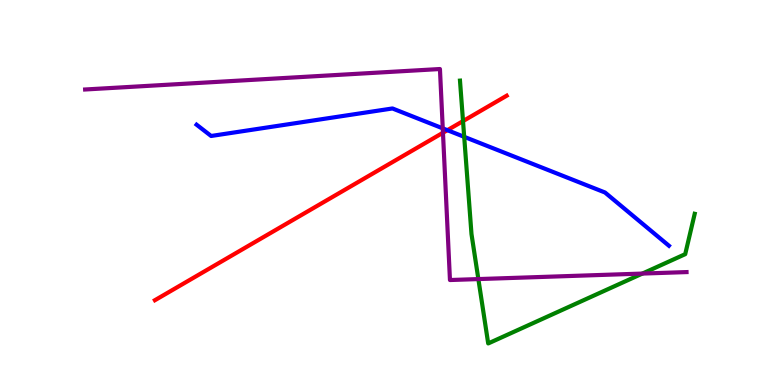[{'lines': ['blue', 'red'], 'intersections': [{'x': 5.77, 'y': 6.62}]}, {'lines': ['green', 'red'], 'intersections': [{'x': 5.97, 'y': 6.85}]}, {'lines': ['purple', 'red'], 'intersections': [{'x': 5.72, 'y': 6.55}]}, {'lines': ['blue', 'green'], 'intersections': [{'x': 5.99, 'y': 6.45}]}, {'lines': ['blue', 'purple'], 'intersections': [{'x': 5.71, 'y': 6.67}]}, {'lines': ['green', 'purple'], 'intersections': [{'x': 6.17, 'y': 2.75}, {'x': 8.29, 'y': 2.89}]}]